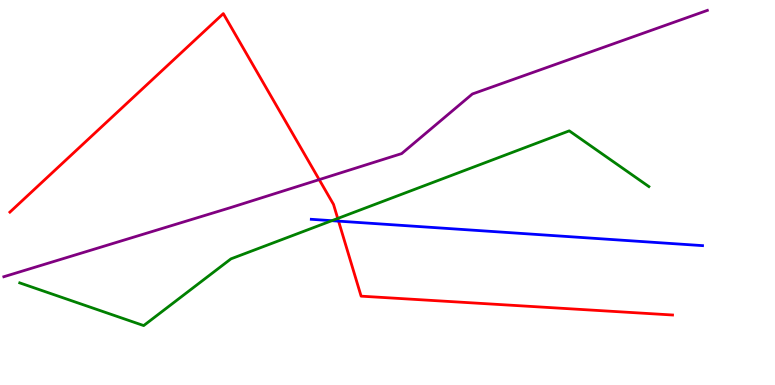[{'lines': ['blue', 'red'], 'intersections': [{'x': 4.37, 'y': 4.26}]}, {'lines': ['green', 'red'], 'intersections': [{'x': 4.36, 'y': 4.33}]}, {'lines': ['purple', 'red'], 'intersections': [{'x': 4.12, 'y': 5.33}]}, {'lines': ['blue', 'green'], 'intersections': [{'x': 4.28, 'y': 4.27}]}, {'lines': ['blue', 'purple'], 'intersections': []}, {'lines': ['green', 'purple'], 'intersections': []}]